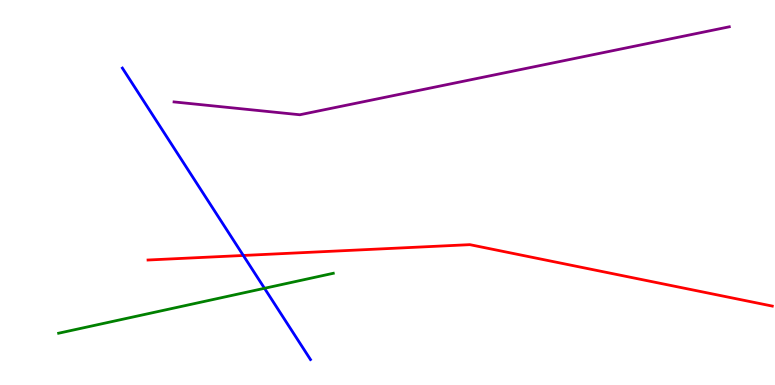[{'lines': ['blue', 'red'], 'intersections': [{'x': 3.14, 'y': 3.36}]}, {'lines': ['green', 'red'], 'intersections': []}, {'lines': ['purple', 'red'], 'intersections': []}, {'lines': ['blue', 'green'], 'intersections': [{'x': 3.41, 'y': 2.51}]}, {'lines': ['blue', 'purple'], 'intersections': []}, {'lines': ['green', 'purple'], 'intersections': []}]